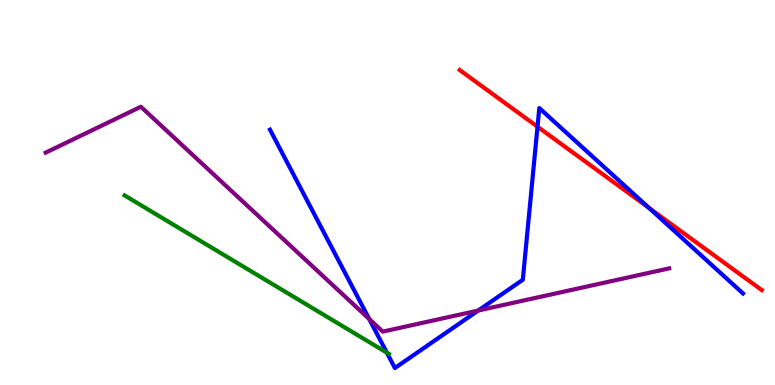[{'lines': ['blue', 'red'], 'intersections': [{'x': 6.94, 'y': 6.71}, {'x': 8.38, 'y': 4.6}]}, {'lines': ['green', 'red'], 'intersections': []}, {'lines': ['purple', 'red'], 'intersections': []}, {'lines': ['blue', 'green'], 'intersections': [{'x': 4.99, 'y': 0.84}]}, {'lines': ['blue', 'purple'], 'intersections': [{'x': 4.76, 'y': 1.71}, {'x': 6.17, 'y': 1.93}]}, {'lines': ['green', 'purple'], 'intersections': []}]